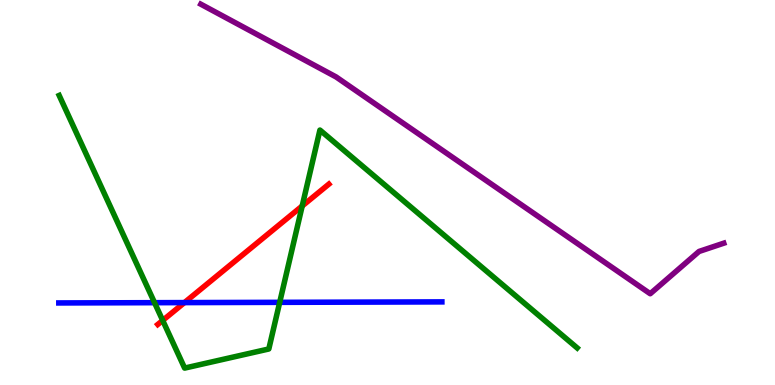[{'lines': ['blue', 'red'], 'intersections': [{'x': 2.38, 'y': 2.14}]}, {'lines': ['green', 'red'], 'intersections': [{'x': 2.1, 'y': 1.68}, {'x': 3.9, 'y': 4.65}]}, {'lines': ['purple', 'red'], 'intersections': []}, {'lines': ['blue', 'green'], 'intersections': [{'x': 1.99, 'y': 2.14}, {'x': 3.61, 'y': 2.15}]}, {'lines': ['blue', 'purple'], 'intersections': []}, {'lines': ['green', 'purple'], 'intersections': []}]